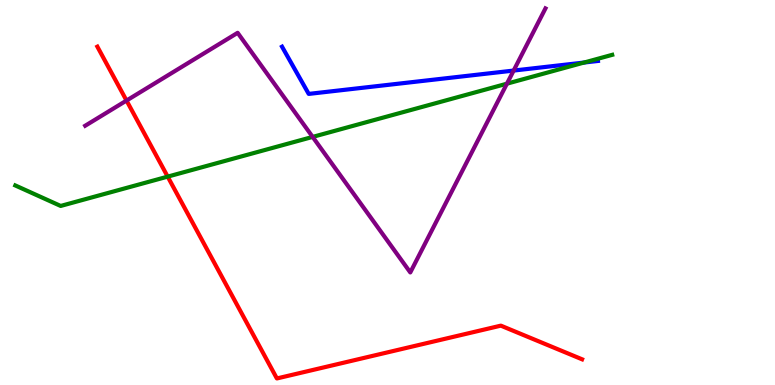[{'lines': ['blue', 'red'], 'intersections': []}, {'lines': ['green', 'red'], 'intersections': [{'x': 2.16, 'y': 5.41}]}, {'lines': ['purple', 'red'], 'intersections': [{'x': 1.63, 'y': 7.39}]}, {'lines': ['blue', 'green'], 'intersections': [{'x': 7.54, 'y': 8.38}]}, {'lines': ['blue', 'purple'], 'intersections': [{'x': 6.63, 'y': 8.17}]}, {'lines': ['green', 'purple'], 'intersections': [{'x': 4.03, 'y': 6.44}, {'x': 6.54, 'y': 7.83}]}]